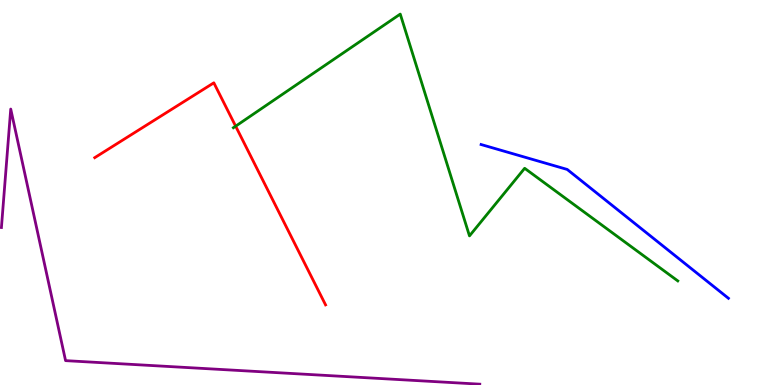[{'lines': ['blue', 'red'], 'intersections': []}, {'lines': ['green', 'red'], 'intersections': [{'x': 3.04, 'y': 6.72}]}, {'lines': ['purple', 'red'], 'intersections': []}, {'lines': ['blue', 'green'], 'intersections': []}, {'lines': ['blue', 'purple'], 'intersections': []}, {'lines': ['green', 'purple'], 'intersections': []}]